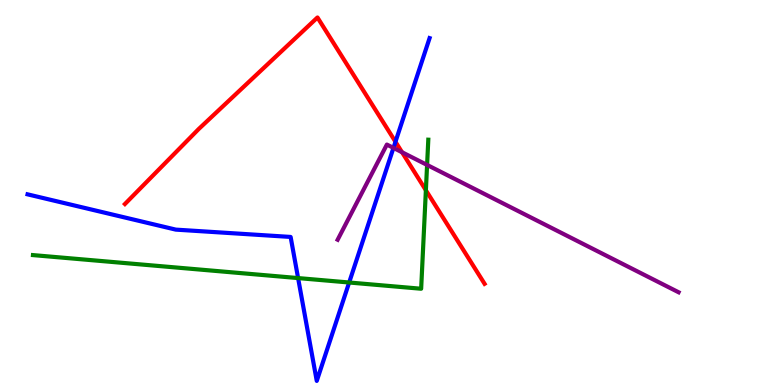[{'lines': ['blue', 'red'], 'intersections': [{'x': 5.1, 'y': 6.32}]}, {'lines': ['green', 'red'], 'intersections': [{'x': 5.5, 'y': 5.06}]}, {'lines': ['purple', 'red'], 'intersections': [{'x': 5.19, 'y': 6.05}]}, {'lines': ['blue', 'green'], 'intersections': [{'x': 3.85, 'y': 2.78}, {'x': 4.51, 'y': 2.66}]}, {'lines': ['blue', 'purple'], 'intersections': [{'x': 5.08, 'y': 6.16}]}, {'lines': ['green', 'purple'], 'intersections': [{'x': 5.51, 'y': 5.72}]}]